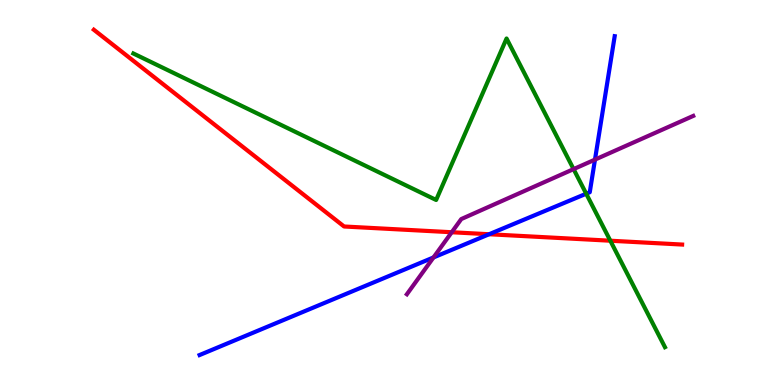[{'lines': ['blue', 'red'], 'intersections': [{'x': 6.31, 'y': 3.92}]}, {'lines': ['green', 'red'], 'intersections': [{'x': 7.88, 'y': 3.75}]}, {'lines': ['purple', 'red'], 'intersections': [{'x': 5.83, 'y': 3.97}]}, {'lines': ['blue', 'green'], 'intersections': [{'x': 7.56, 'y': 4.97}]}, {'lines': ['blue', 'purple'], 'intersections': [{'x': 5.59, 'y': 3.31}, {'x': 7.68, 'y': 5.85}]}, {'lines': ['green', 'purple'], 'intersections': [{'x': 7.4, 'y': 5.61}]}]